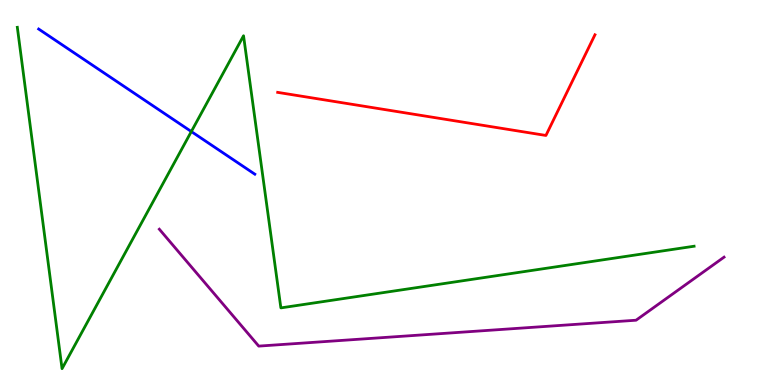[{'lines': ['blue', 'red'], 'intersections': []}, {'lines': ['green', 'red'], 'intersections': []}, {'lines': ['purple', 'red'], 'intersections': []}, {'lines': ['blue', 'green'], 'intersections': [{'x': 2.47, 'y': 6.58}]}, {'lines': ['blue', 'purple'], 'intersections': []}, {'lines': ['green', 'purple'], 'intersections': []}]